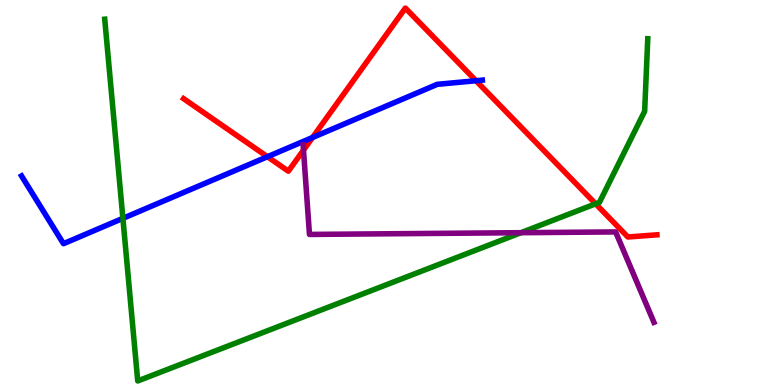[{'lines': ['blue', 'red'], 'intersections': [{'x': 3.45, 'y': 5.93}, {'x': 4.03, 'y': 6.43}, {'x': 6.14, 'y': 7.9}]}, {'lines': ['green', 'red'], 'intersections': [{'x': 7.69, 'y': 4.71}]}, {'lines': ['purple', 'red'], 'intersections': [{'x': 3.92, 'y': 6.1}]}, {'lines': ['blue', 'green'], 'intersections': [{'x': 1.59, 'y': 4.33}]}, {'lines': ['blue', 'purple'], 'intersections': []}, {'lines': ['green', 'purple'], 'intersections': [{'x': 6.72, 'y': 3.96}]}]